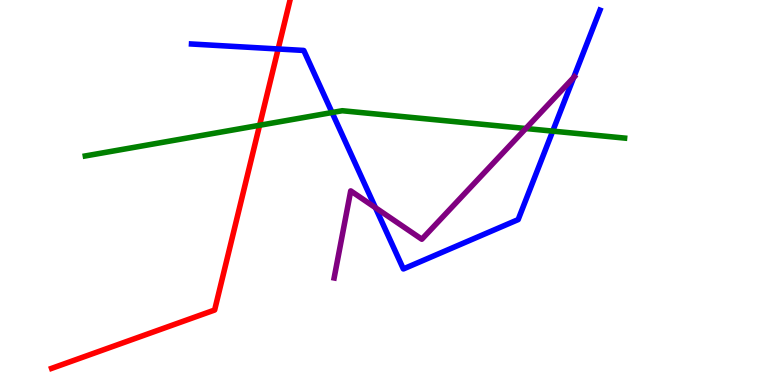[{'lines': ['blue', 'red'], 'intersections': [{'x': 3.59, 'y': 8.73}]}, {'lines': ['green', 'red'], 'intersections': [{'x': 3.35, 'y': 6.75}]}, {'lines': ['purple', 'red'], 'intersections': []}, {'lines': ['blue', 'green'], 'intersections': [{'x': 4.28, 'y': 7.08}, {'x': 7.13, 'y': 6.59}]}, {'lines': ['blue', 'purple'], 'intersections': [{'x': 4.84, 'y': 4.61}, {'x': 7.4, 'y': 7.99}]}, {'lines': ['green', 'purple'], 'intersections': [{'x': 6.78, 'y': 6.66}]}]